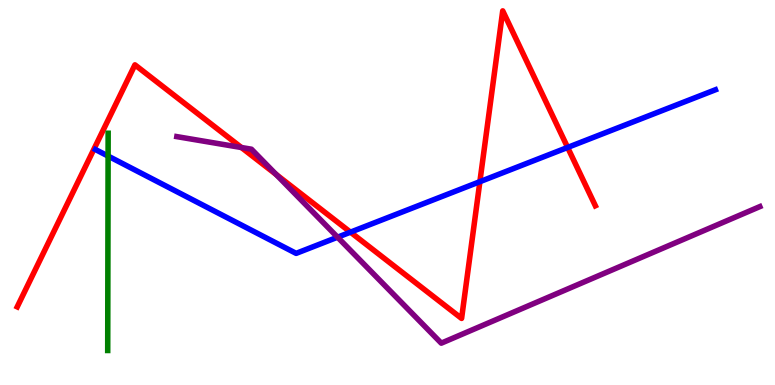[{'lines': ['blue', 'red'], 'intersections': [{'x': 4.52, 'y': 3.97}, {'x': 6.19, 'y': 5.28}, {'x': 7.32, 'y': 6.17}]}, {'lines': ['green', 'red'], 'intersections': []}, {'lines': ['purple', 'red'], 'intersections': [{'x': 3.12, 'y': 6.17}, {'x': 3.56, 'y': 5.47}]}, {'lines': ['blue', 'green'], 'intersections': [{'x': 1.39, 'y': 5.95}]}, {'lines': ['blue', 'purple'], 'intersections': [{'x': 4.36, 'y': 3.84}]}, {'lines': ['green', 'purple'], 'intersections': []}]